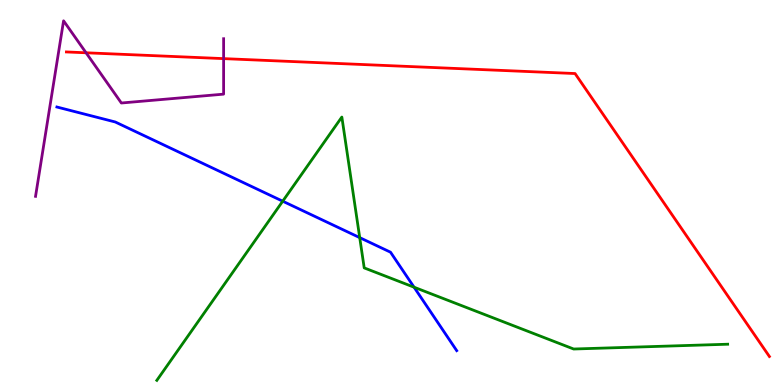[{'lines': ['blue', 'red'], 'intersections': []}, {'lines': ['green', 'red'], 'intersections': []}, {'lines': ['purple', 'red'], 'intersections': [{'x': 1.11, 'y': 8.63}, {'x': 2.89, 'y': 8.48}]}, {'lines': ['blue', 'green'], 'intersections': [{'x': 3.65, 'y': 4.77}, {'x': 4.64, 'y': 3.83}, {'x': 5.34, 'y': 2.54}]}, {'lines': ['blue', 'purple'], 'intersections': []}, {'lines': ['green', 'purple'], 'intersections': []}]